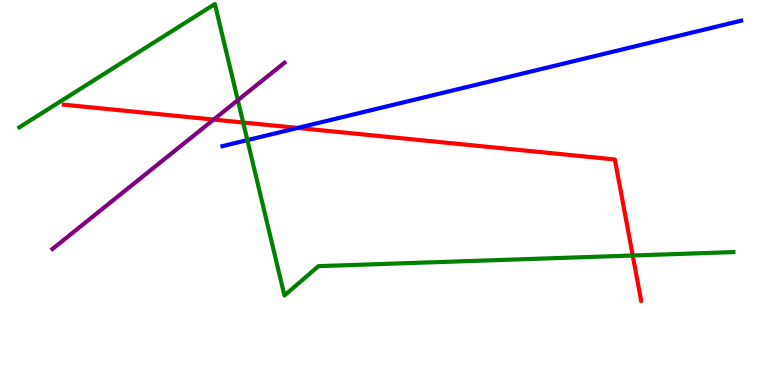[{'lines': ['blue', 'red'], 'intersections': [{'x': 3.84, 'y': 6.68}]}, {'lines': ['green', 'red'], 'intersections': [{'x': 3.14, 'y': 6.82}, {'x': 8.16, 'y': 3.36}]}, {'lines': ['purple', 'red'], 'intersections': [{'x': 2.76, 'y': 6.89}]}, {'lines': ['blue', 'green'], 'intersections': [{'x': 3.19, 'y': 6.36}]}, {'lines': ['blue', 'purple'], 'intersections': []}, {'lines': ['green', 'purple'], 'intersections': [{'x': 3.07, 'y': 7.4}]}]